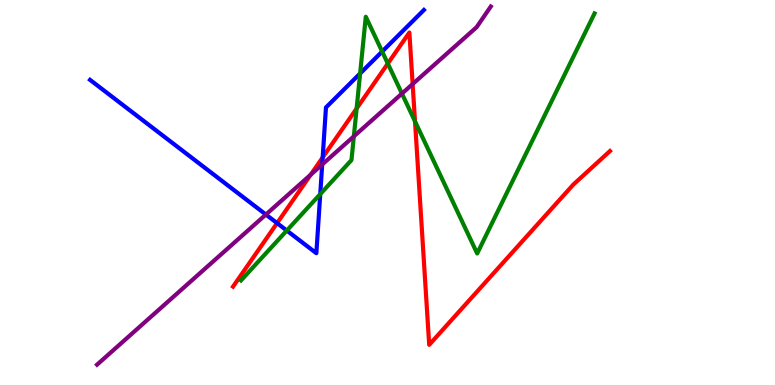[{'lines': ['blue', 'red'], 'intersections': [{'x': 3.58, 'y': 4.2}, {'x': 4.16, 'y': 5.91}]}, {'lines': ['green', 'red'], 'intersections': [{'x': 4.6, 'y': 7.18}, {'x': 5.0, 'y': 8.35}, {'x': 5.35, 'y': 6.85}]}, {'lines': ['purple', 'red'], 'intersections': [{'x': 4.01, 'y': 5.46}, {'x': 5.32, 'y': 7.82}]}, {'lines': ['blue', 'green'], 'intersections': [{'x': 3.7, 'y': 4.01}, {'x': 4.13, 'y': 4.96}, {'x': 4.65, 'y': 8.09}, {'x': 4.93, 'y': 8.66}]}, {'lines': ['blue', 'purple'], 'intersections': [{'x': 3.43, 'y': 4.43}, {'x': 4.16, 'y': 5.73}]}, {'lines': ['green', 'purple'], 'intersections': [{'x': 4.57, 'y': 6.46}, {'x': 5.19, 'y': 7.57}]}]